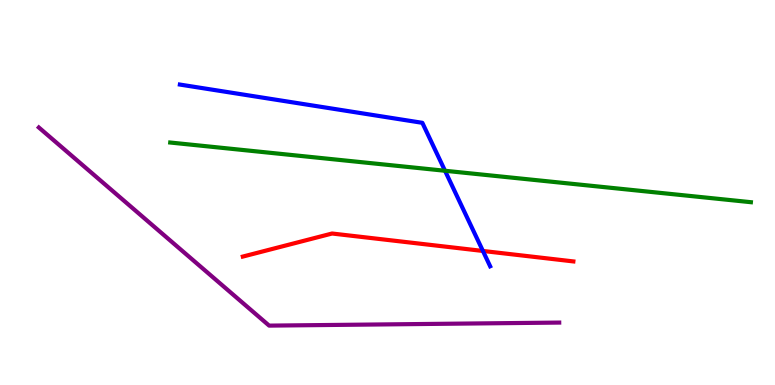[{'lines': ['blue', 'red'], 'intersections': [{'x': 6.23, 'y': 3.48}]}, {'lines': ['green', 'red'], 'intersections': []}, {'lines': ['purple', 'red'], 'intersections': []}, {'lines': ['blue', 'green'], 'intersections': [{'x': 5.74, 'y': 5.56}]}, {'lines': ['blue', 'purple'], 'intersections': []}, {'lines': ['green', 'purple'], 'intersections': []}]